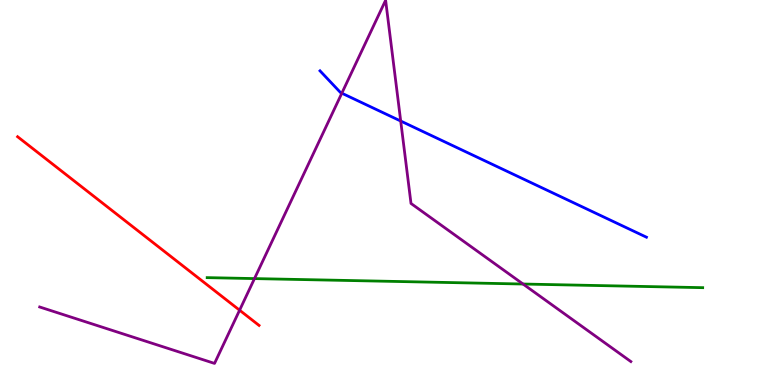[{'lines': ['blue', 'red'], 'intersections': []}, {'lines': ['green', 'red'], 'intersections': []}, {'lines': ['purple', 'red'], 'intersections': [{'x': 3.09, 'y': 1.94}]}, {'lines': ['blue', 'green'], 'intersections': []}, {'lines': ['blue', 'purple'], 'intersections': [{'x': 4.41, 'y': 7.58}, {'x': 5.17, 'y': 6.86}]}, {'lines': ['green', 'purple'], 'intersections': [{'x': 3.28, 'y': 2.76}, {'x': 6.75, 'y': 2.62}]}]